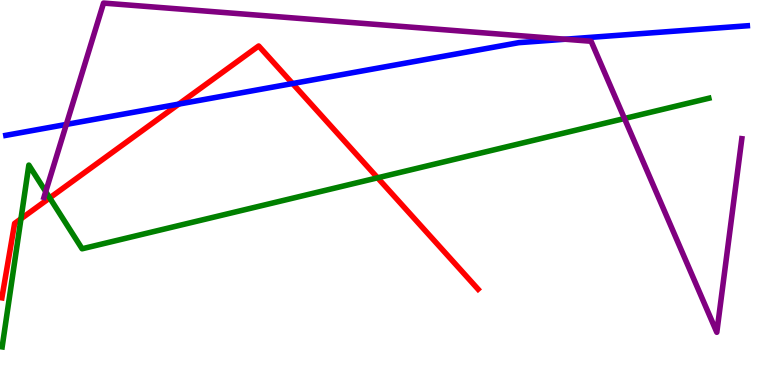[{'lines': ['blue', 'red'], 'intersections': [{'x': 2.31, 'y': 7.3}, {'x': 3.77, 'y': 7.83}]}, {'lines': ['green', 'red'], 'intersections': [{'x': 0.27, 'y': 4.32}, {'x': 0.642, 'y': 4.86}, {'x': 4.87, 'y': 5.38}]}, {'lines': ['purple', 'red'], 'intersections': []}, {'lines': ['blue', 'green'], 'intersections': []}, {'lines': ['blue', 'purple'], 'intersections': [{'x': 0.856, 'y': 6.77}, {'x': 7.29, 'y': 8.98}]}, {'lines': ['green', 'purple'], 'intersections': [{'x': 0.59, 'y': 5.02}, {'x': 8.06, 'y': 6.92}]}]